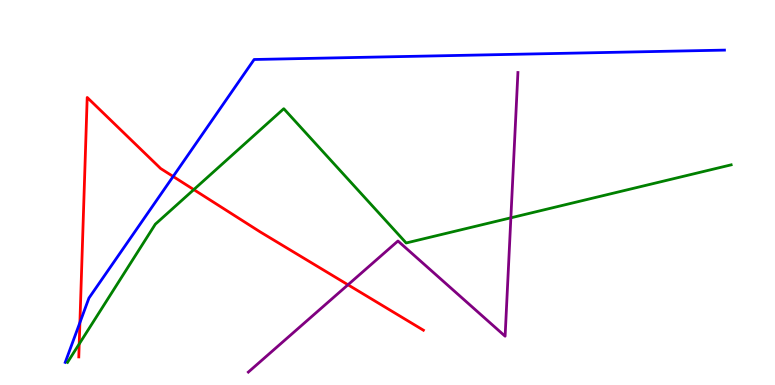[{'lines': ['blue', 'red'], 'intersections': [{'x': 1.03, 'y': 1.62}, {'x': 2.23, 'y': 5.42}]}, {'lines': ['green', 'red'], 'intersections': [{'x': 1.02, 'y': 1.07}, {'x': 2.5, 'y': 5.07}]}, {'lines': ['purple', 'red'], 'intersections': [{'x': 4.49, 'y': 2.6}]}, {'lines': ['blue', 'green'], 'intersections': []}, {'lines': ['blue', 'purple'], 'intersections': []}, {'lines': ['green', 'purple'], 'intersections': [{'x': 6.59, 'y': 4.34}]}]